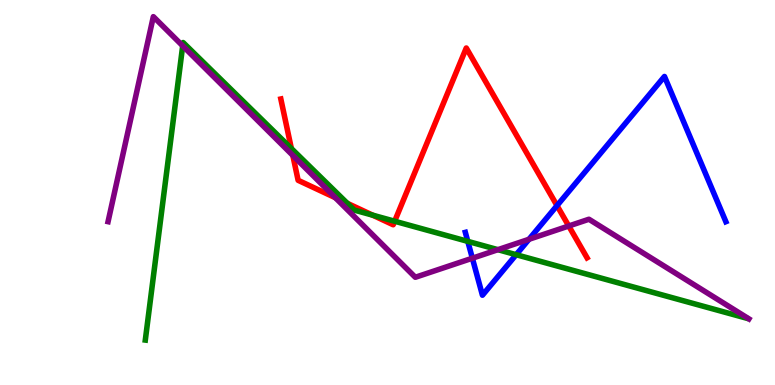[{'lines': ['blue', 'red'], 'intersections': [{'x': 7.19, 'y': 4.66}]}, {'lines': ['green', 'red'], 'intersections': [{'x': 3.76, 'y': 6.14}, {'x': 4.48, 'y': 4.72}, {'x': 4.81, 'y': 4.41}, {'x': 5.09, 'y': 4.25}]}, {'lines': ['purple', 'red'], 'intersections': [{'x': 3.78, 'y': 5.96}, {'x': 4.33, 'y': 4.86}, {'x': 7.34, 'y': 4.13}]}, {'lines': ['blue', 'green'], 'intersections': [{'x': 6.04, 'y': 3.73}, {'x': 6.66, 'y': 3.38}]}, {'lines': ['blue', 'purple'], 'intersections': [{'x': 6.1, 'y': 3.29}, {'x': 6.83, 'y': 3.78}]}, {'lines': ['green', 'purple'], 'intersections': [{'x': 2.36, 'y': 8.81}, {'x': 6.42, 'y': 3.51}]}]